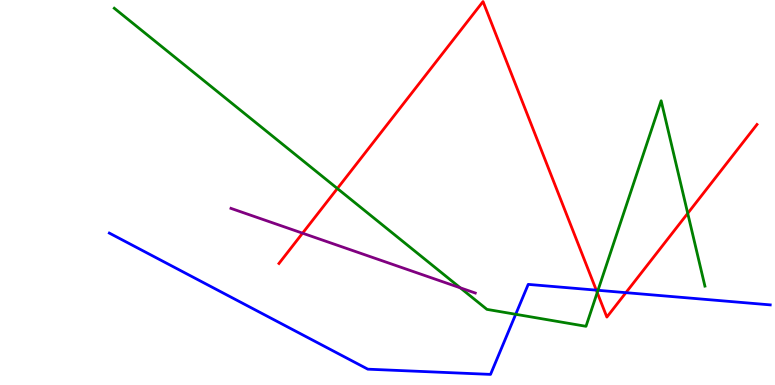[{'lines': ['blue', 'red'], 'intersections': [{'x': 7.69, 'y': 2.46}, {'x': 8.08, 'y': 2.4}]}, {'lines': ['green', 'red'], 'intersections': [{'x': 4.35, 'y': 5.1}, {'x': 7.71, 'y': 2.4}, {'x': 8.87, 'y': 4.46}]}, {'lines': ['purple', 'red'], 'intersections': [{'x': 3.9, 'y': 3.94}]}, {'lines': ['blue', 'green'], 'intersections': [{'x': 6.65, 'y': 1.84}, {'x': 7.72, 'y': 2.46}]}, {'lines': ['blue', 'purple'], 'intersections': []}, {'lines': ['green', 'purple'], 'intersections': [{'x': 5.94, 'y': 2.52}]}]